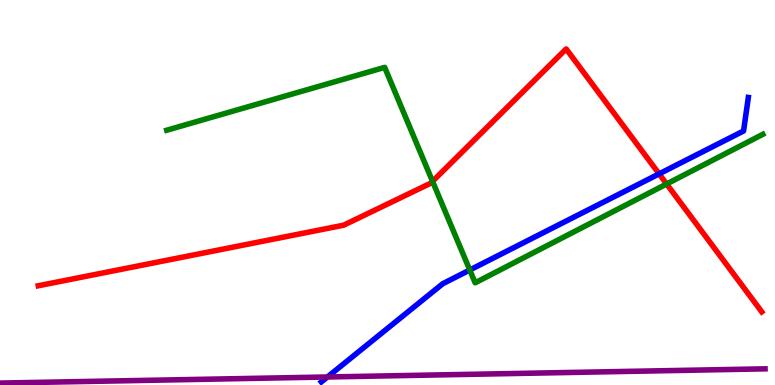[{'lines': ['blue', 'red'], 'intersections': [{'x': 8.5, 'y': 5.48}]}, {'lines': ['green', 'red'], 'intersections': [{'x': 5.58, 'y': 5.29}, {'x': 8.6, 'y': 5.22}]}, {'lines': ['purple', 'red'], 'intersections': []}, {'lines': ['blue', 'green'], 'intersections': [{'x': 6.06, 'y': 2.99}]}, {'lines': ['blue', 'purple'], 'intersections': [{'x': 4.23, 'y': 0.208}]}, {'lines': ['green', 'purple'], 'intersections': []}]